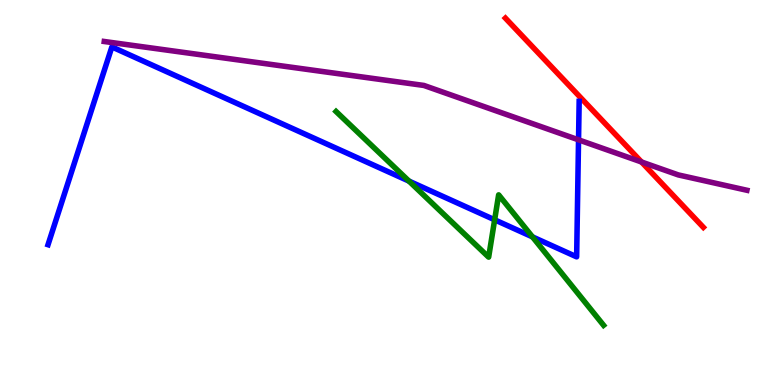[{'lines': ['blue', 'red'], 'intersections': []}, {'lines': ['green', 'red'], 'intersections': []}, {'lines': ['purple', 'red'], 'intersections': [{'x': 8.28, 'y': 5.79}]}, {'lines': ['blue', 'green'], 'intersections': [{'x': 5.28, 'y': 5.3}, {'x': 6.38, 'y': 4.29}, {'x': 6.87, 'y': 3.85}]}, {'lines': ['blue', 'purple'], 'intersections': [{'x': 7.47, 'y': 6.37}]}, {'lines': ['green', 'purple'], 'intersections': []}]